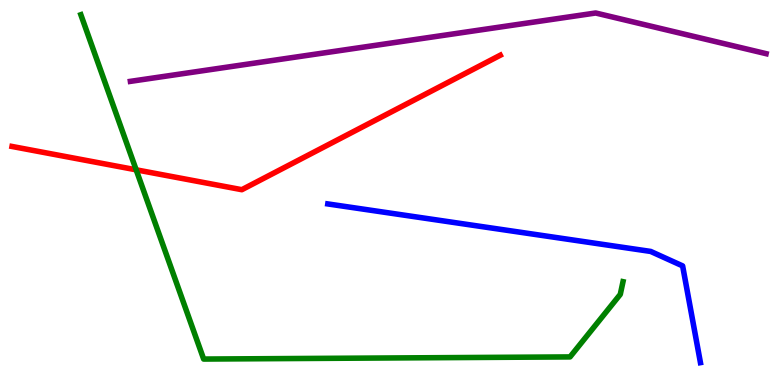[{'lines': ['blue', 'red'], 'intersections': []}, {'lines': ['green', 'red'], 'intersections': [{'x': 1.76, 'y': 5.59}]}, {'lines': ['purple', 'red'], 'intersections': []}, {'lines': ['blue', 'green'], 'intersections': []}, {'lines': ['blue', 'purple'], 'intersections': []}, {'lines': ['green', 'purple'], 'intersections': []}]